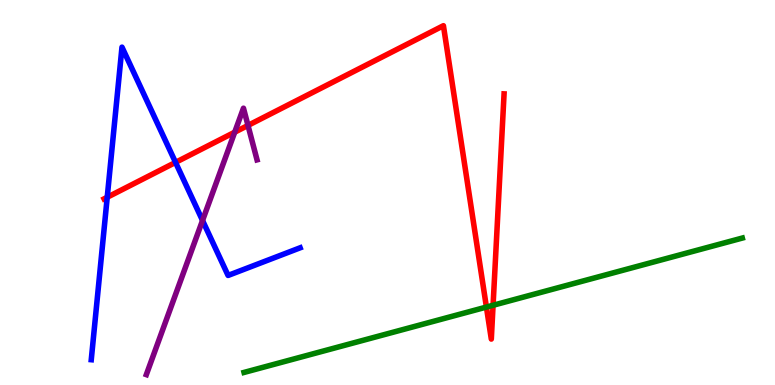[{'lines': ['blue', 'red'], 'intersections': [{'x': 1.38, 'y': 4.88}, {'x': 2.27, 'y': 5.78}]}, {'lines': ['green', 'red'], 'intersections': [{'x': 6.28, 'y': 2.02}, {'x': 6.36, 'y': 2.07}]}, {'lines': ['purple', 'red'], 'intersections': [{'x': 3.03, 'y': 6.57}, {'x': 3.2, 'y': 6.74}]}, {'lines': ['blue', 'green'], 'intersections': []}, {'lines': ['blue', 'purple'], 'intersections': [{'x': 2.61, 'y': 4.27}]}, {'lines': ['green', 'purple'], 'intersections': []}]